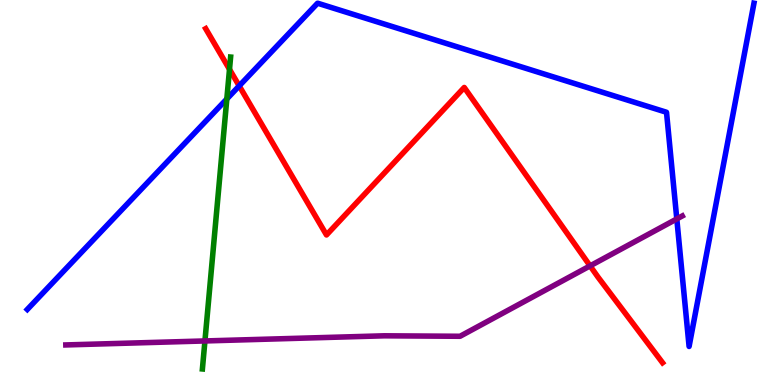[{'lines': ['blue', 'red'], 'intersections': [{'x': 3.09, 'y': 7.77}]}, {'lines': ['green', 'red'], 'intersections': [{'x': 2.96, 'y': 8.2}]}, {'lines': ['purple', 'red'], 'intersections': [{'x': 7.61, 'y': 3.09}]}, {'lines': ['blue', 'green'], 'intersections': [{'x': 2.93, 'y': 7.43}]}, {'lines': ['blue', 'purple'], 'intersections': [{'x': 8.73, 'y': 4.31}]}, {'lines': ['green', 'purple'], 'intersections': [{'x': 2.64, 'y': 1.14}]}]